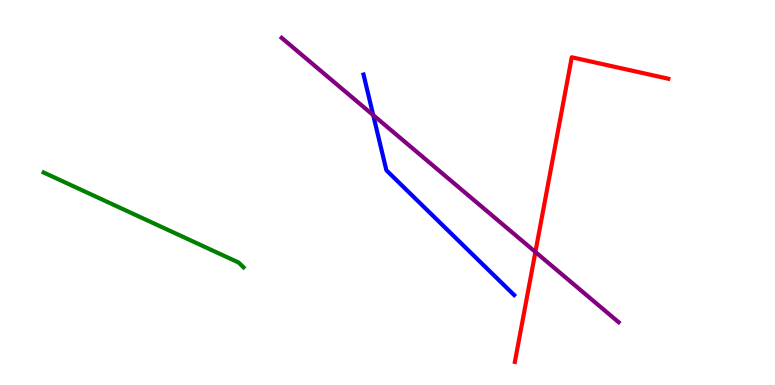[{'lines': ['blue', 'red'], 'intersections': []}, {'lines': ['green', 'red'], 'intersections': []}, {'lines': ['purple', 'red'], 'intersections': [{'x': 6.91, 'y': 3.46}]}, {'lines': ['blue', 'green'], 'intersections': []}, {'lines': ['blue', 'purple'], 'intersections': [{'x': 4.82, 'y': 7.01}]}, {'lines': ['green', 'purple'], 'intersections': []}]